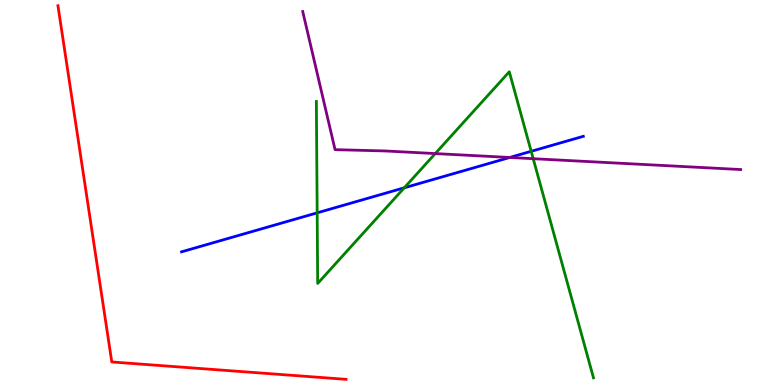[{'lines': ['blue', 'red'], 'intersections': []}, {'lines': ['green', 'red'], 'intersections': []}, {'lines': ['purple', 'red'], 'intersections': []}, {'lines': ['blue', 'green'], 'intersections': [{'x': 4.09, 'y': 4.47}, {'x': 5.22, 'y': 5.12}, {'x': 6.85, 'y': 6.07}]}, {'lines': ['blue', 'purple'], 'intersections': [{'x': 6.58, 'y': 5.91}]}, {'lines': ['green', 'purple'], 'intersections': [{'x': 5.62, 'y': 6.01}, {'x': 6.88, 'y': 5.88}]}]